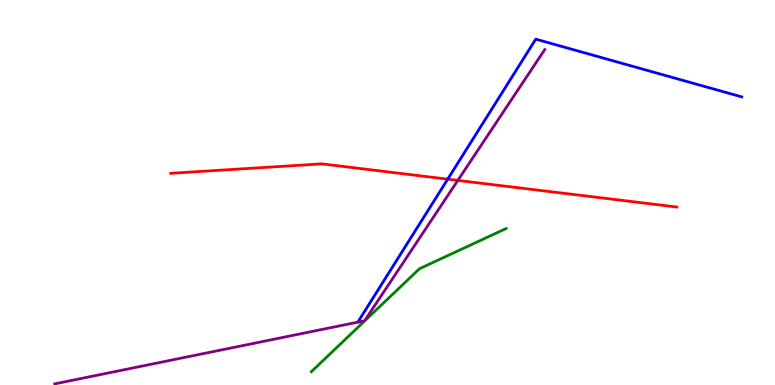[{'lines': ['blue', 'red'], 'intersections': [{'x': 5.78, 'y': 5.35}]}, {'lines': ['green', 'red'], 'intersections': []}, {'lines': ['purple', 'red'], 'intersections': [{'x': 5.91, 'y': 5.31}]}, {'lines': ['blue', 'green'], 'intersections': []}, {'lines': ['blue', 'purple'], 'intersections': []}, {'lines': ['green', 'purple'], 'intersections': []}]